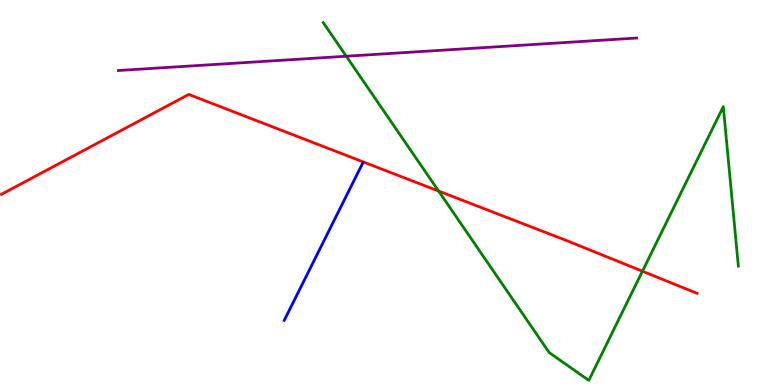[{'lines': ['blue', 'red'], 'intersections': []}, {'lines': ['green', 'red'], 'intersections': [{'x': 5.66, 'y': 5.04}, {'x': 8.29, 'y': 2.96}]}, {'lines': ['purple', 'red'], 'intersections': []}, {'lines': ['blue', 'green'], 'intersections': []}, {'lines': ['blue', 'purple'], 'intersections': []}, {'lines': ['green', 'purple'], 'intersections': [{'x': 4.47, 'y': 8.54}]}]